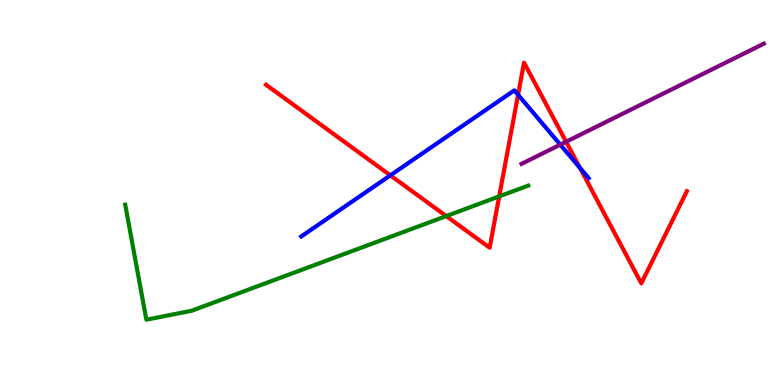[{'lines': ['blue', 'red'], 'intersections': [{'x': 5.04, 'y': 5.45}, {'x': 6.68, 'y': 7.54}, {'x': 7.48, 'y': 5.64}]}, {'lines': ['green', 'red'], 'intersections': [{'x': 5.76, 'y': 4.39}, {'x': 6.44, 'y': 4.9}]}, {'lines': ['purple', 'red'], 'intersections': [{'x': 7.3, 'y': 6.32}]}, {'lines': ['blue', 'green'], 'intersections': []}, {'lines': ['blue', 'purple'], 'intersections': [{'x': 7.23, 'y': 6.24}]}, {'lines': ['green', 'purple'], 'intersections': []}]